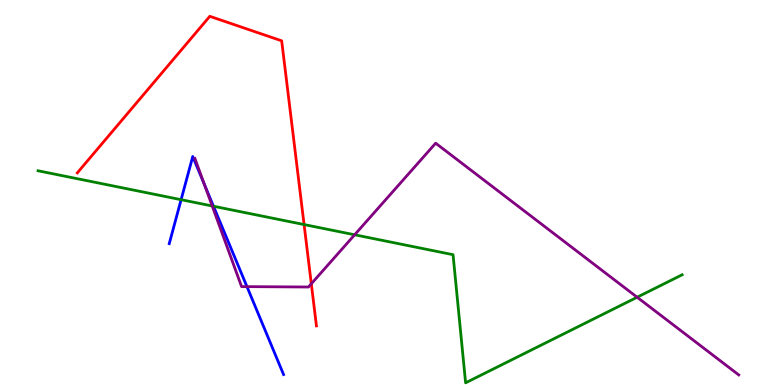[{'lines': ['blue', 'red'], 'intersections': []}, {'lines': ['green', 'red'], 'intersections': [{'x': 3.92, 'y': 4.17}]}, {'lines': ['purple', 'red'], 'intersections': [{'x': 4.02, 'y': 2.63}]}, {'lines': ['blue', 'green'], 'intersections': [{'x': 2.34, 'y': 4.81}, {'x': 2.75, 'y': 4.64}]}, {'lines': ['blue', 'purple'], 'intersections': [{'x': 2.63, 'y': 5.22}, {'x': 3.19, 'y': 2.56}]}, {'lines': ['green', 'purple'], 'intersections': [{'x': 2.74, 'y': 4.65}, {'x': 4.58, 'y': 3.9}, {'x': 8.22, 'y': 2.28}]}]